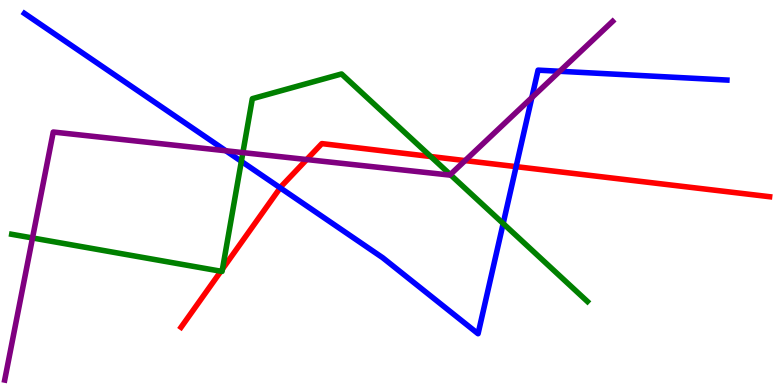[{'lines': ['blue', 'red'], 'intersections': [{'x': 3.62, 'y': 5.12}, {'x': 6.66, 'y': 5.67}]}, {'lines': ['green', 'red'], 'intersections': [{'x': 2.85, 'y': 2.95}, {'x': 2.87, 'y': 3.01}, {'x': 5.56, 'y': 5.93}]}, {'lines': ['purple', 'red'], 'intersections': [{'x': 3.96, 'y': 5.86}, {'x': 6.0, 'y': 5.83}]}, {'lines': ['blue', 'green'], 'intersections': [{'x': 3.11, 'y': 5.81}, {'x': 6.49, 'y': 4.19}]}, {'lines': ['blue', 'purple'], 'intersections': [{'x': 2.91, 'y': 6.08}, {'x': 6.86, 'y': 7.46}, {'x': 7.22, 'y': 8.15}]}, {'lines': ['green', 'purple'], 'intersections': [{'x': 0.42, 'y': 3.82}, {'x': 3.13, 'y': 6.04}, {'x': 5.81, 'y': 5.47}]}]